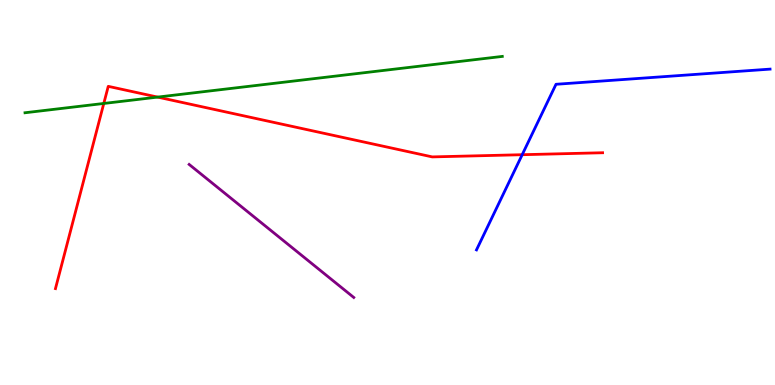[{'lines': ['blue', 'red'], 'intersections': [{'x': 6.74, 'y': 5.98}]}, {'lines': ['green', 'red'], 'intersections': [{'x': 1.34, 'y': 7.31}, {'x': 2.03, 'y': 7.48}]}, {'lines': ['purple', 'red'], 'intersections': []}, {'lines': ['blue', 'green'], 'intersections': []}, {'lines': ['blue', 'purple'], 'intersections': []}, {'lines': ['green', 'purple'], 'intersections': []}]